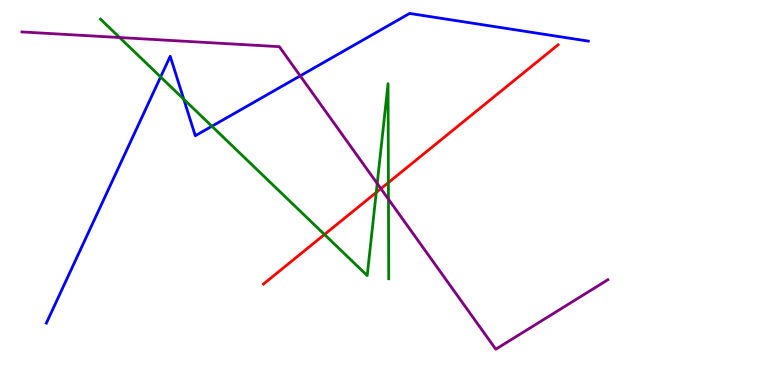[{'lines': ['blue', 'red'], 'intersections': []}, {'lines': ['green', 'red'], 'intersections': [{'x': 4.19, 'y': 3.91}, {'x': 4.85, 'y': 5.0}, {'x': 5.01, 'y': 5.26}]}, {'lines': ['purple', 'red'], 'intersections': [{'x': 4.92, 'y': 5.1}]}, {'lines': ['blue', 'green'], 'intersections': [{'x': 2.07, 'y': 8.0}, {'x': 2.37, 'y': 7.42}, {'x': 2.73, 'y': 6.72}]}, {'lines': ['blue', 'purple'], 'intersections': [{'x': 3.87, 'y': 8.03}]}, {'lines': ['green', 'purple'], 'intersections': [{'x': 1.54, 'y': 9.03}, {'x': 4.87, 'y': 5.23}, {'x': 5.01, 'y': 4.83}]}]